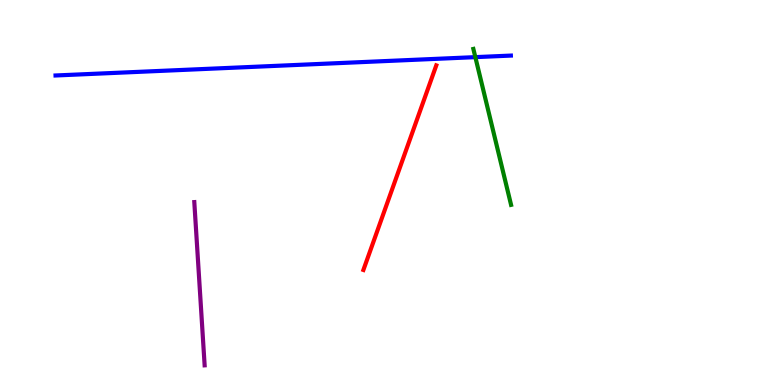[{'lines': ['blue', 'red'], 'intersections': []}, {'lines': ['green', 'red'], 'intersections': []}, {'lines': ['purple', 'red'], 'intersections': []}, {'lines': ['blue', 'green'], 'intersections': [{'x': 6.13, 'y': 8.52}]}, {'lines': ['blue', 'purple'], 'intersections': []}, {'lines': ['green', 'purple'], 'intersections': []}]